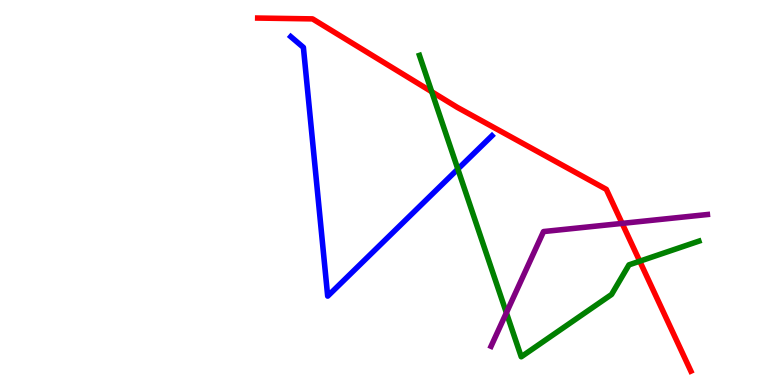[{'lines': ['blue', 'red'], 'intersections': []}, {'lines': ['green', 'red'], 'intersections': [{'x': 5.57, 'y': 7.62}, {'x': 8.25, 'y': 3.22}]}, {'lines': ['purple', 'red'], 'intersections': [{'x': 8.03, 'y': 4.2}]}, {'lines': ['blue', 'green'], 'intersections': [{'x': 5.91, 'y': 5.61}]}, {'lines': ['blue', 'purple'], 'intersections': []}, {'lines': ['green', 'purple'], 'intersections': [{'x': 6.53, 'y': 1.88}]}]